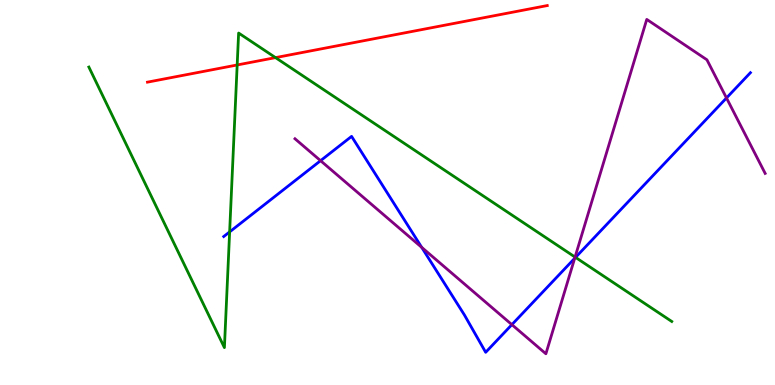[{'lines': ['blue', 'red'], 'intersections': []}, {'lines': ['green', 'red'], 'intersections': [{'x': 3.06, 'y': 8.31}, {'x': 3.56, 'y': 8.5}]}, {'lines': ['purple', 'red'], 'intersections': []}, {'lines': ['blue', 'green'], 'intersections': [{'x': 2.96, 'y': 3.98}, {'x': 7.43, 'y': 3.31}]}, {'lines': ['blue', 'purple'], 'intersections': [{'x': 4.14, 'y': 5.83}, {'x': 5.44, 'y': 3.58}, {'x': 6.6, 'y': 1.57}, {'x': 7.42, 'y': 3.29}, {'x': 9.37, 'y': 7.46}]}, {'lines': ['green', 'purple'], 'intersections': [{'x': 7.42, 'y': 3.32}]}]